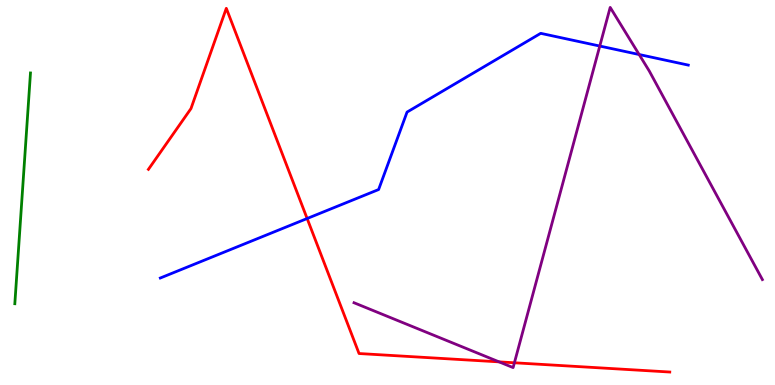[{'lines': ['blue', 'red'], 'intersections': [{'x': 3.96, 'y': 4.32}]}, {'lines': ['green', 'red'], 'intersections': []}, {'lines': ['purple', 'red'], 'intersections': [{'x': 6.44, 'y': 0.601}, {'x': 6.64, 'y': 0.577}]}, {'lines': ['blue', 'green'], 'intersections': []}, {'lines': ['blue', 'purple'], 'intersections': [{'x': 7.74, 'y': 8.8}, {'x': 8.25, 'y': 8.58}]}, {'lines': ['green', 'purple'], 'intersections': []}]